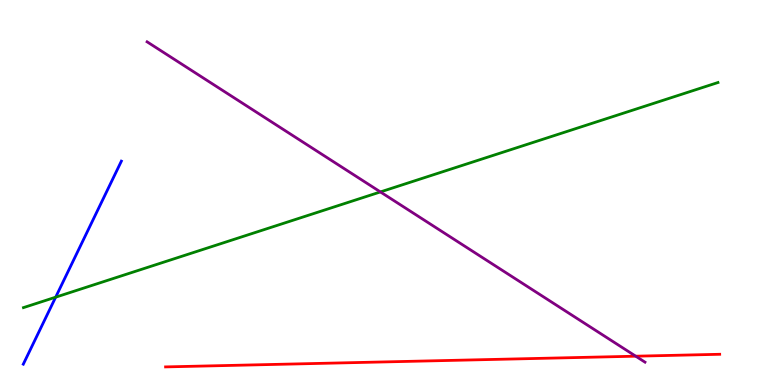[{'lines': ['blue', 'red'], 'intersections': []}, {'lines': ['green', 'red'], 'intersections': []}, {'lines': ['purple', 'red'], 'intersections': [{'x': 8.2, 'y': 0.748}]}, {'lines': ['blue', 'green'], 'intersections': [{'x': 0.718, 'y': 2.28}]}, {'lines': ['blue', 'purple'], 'intersections': []}, {'lines': ['green', 'purple'], 'intersections': [{'x': 4.91, 'y': 5.01}]}]